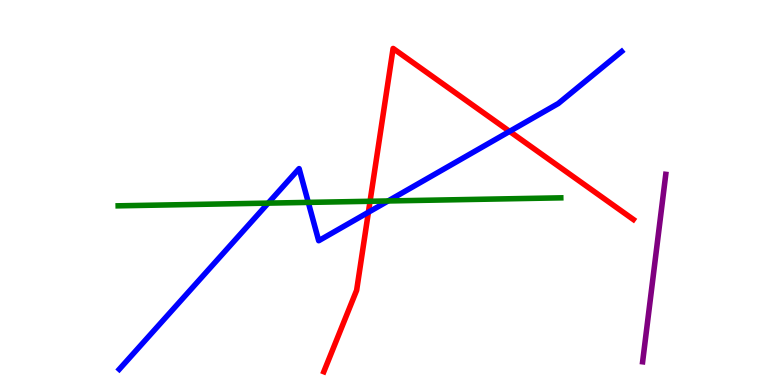[{'lines': ['blue', 'red'], 'intersections': [{'x': 4.75, 'y': 4.49}, {'x': 6.58, 'y': 6.59}]}, {'lines': ['green', 'red'], 'intersections': [{'x': 4.77, 'y': 4.77}]}, {'lines': ['purple', 'red'], 'intersections': []}, {'lines': ['blue', 'green'], 'intersections': [{'x': 3.46, 'y': 4.72}, {'x': 3.98, 'y': 4.74}, {'x': 5.01, 'y': 4.78}]}, {'lines': ['blue', 'purple'], 'intersections': []}, {'lines': ['green', 'purple'], 'intersections': []}]